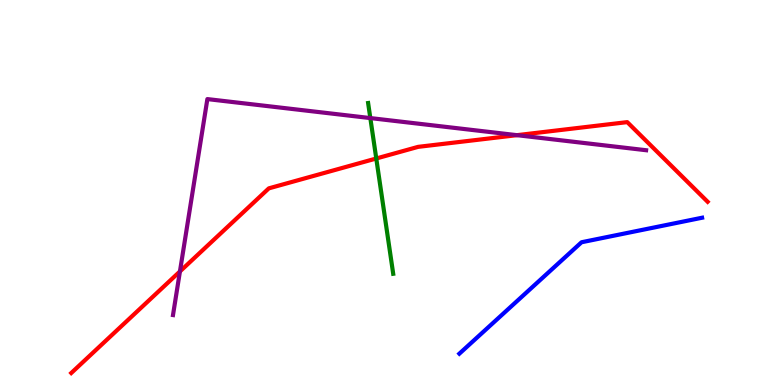[{'lines': ['blue', 'red'], 'intersections': []}, {'lines': ['green', 'red'], 'intersections': [{'x': 4.86, 'y': 5.88}]}, {'lines': ['purple', 'red'], 'intersections': [{'x': 2.32, 'y': 2.95}, {'x': 6.67, 'y': 6.49}]}, {'lines': ['blue', 'green'], 'intersections': []}, {'lines': ['blue', 'purple'], 'intersections': []}, {'lines': ['green', 'purple'], 'intersections': [{'x': 4.78, 'y': 6.93}]}]